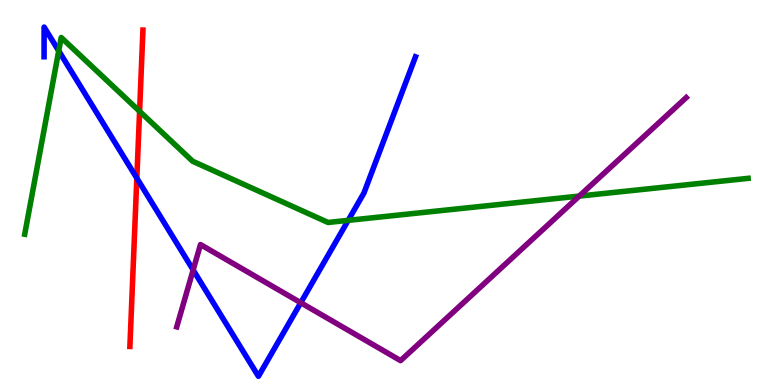[{'lines': ['blue', 'red'], 'intersections': [{'x': 1.77, 'y': 5.37}]}, {'lines': ['green', 'red'], 'intersections': [{'x': 1.8, 'y': 7.11}]}, {'lines': ['purple', 'red'], 'intersections': []}, {'lines': ['blue', 'green'], 'intersections': [{'x': 0.758, 'y': 8.68}, {'x': 4.49, 'y': 4.28}]}, {'lines': ['blue', 'purple'], 'intersections': [{'x': 2.49, 'y': 2.99}, {'x': 3.88, 'y': 2.14}]}, {'lines': ['green', 'purple'], 'intersections': [{'x': 7.47, 'y': 4.91}]}]